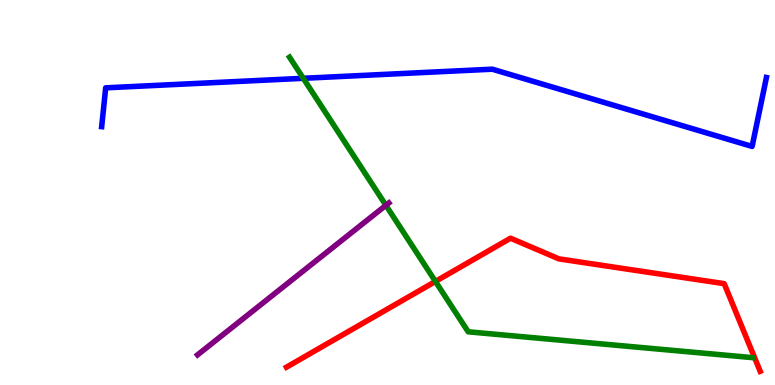[{'lines': ['blue', 'red'], 'intersections': []}, {'lines': ['green', 'red'], 'intersections': [{'x': 5.62, 'y': 2.69}]}, {'lines': ['purple', 'red'], 'intersections': []}, {'lines': ['blue', 'green'], 'intersections': [{'x': 3.91, 'y': 7.97}]}, {'lines': ['blue', 'purple'], 'intersections': []}, {'lines': ['green', 'purple'], 'intersections': [{'x': 4.98, 'y': 4.67}]}]